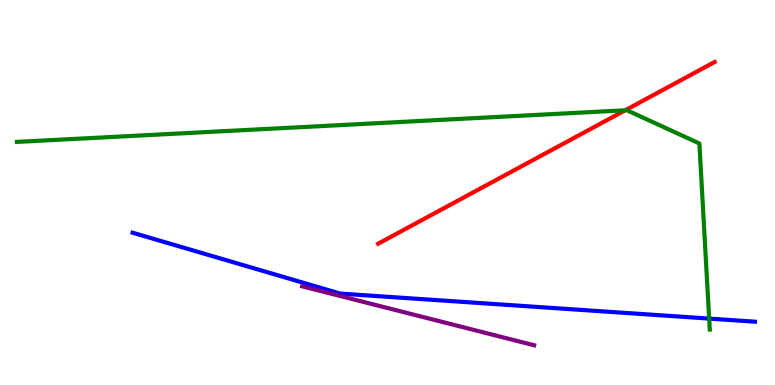[{'lines': ['blue', 'red'], 'intersections': []}, {'lines': ['green', 'red'], 'intersections': [{'x': 8.07, 'y': 7.13}]}, {'lines': ['purple', 'red'], 'intersections': []}, {'lines': ['blue', 'green'], 'intersections': [{'x': 9.15, 'y': 1.72}]}, {'lines': ['blue', 'purple'], 'intersections': []}, {'lines': ['green', 'purple'], 'intersections': []}]